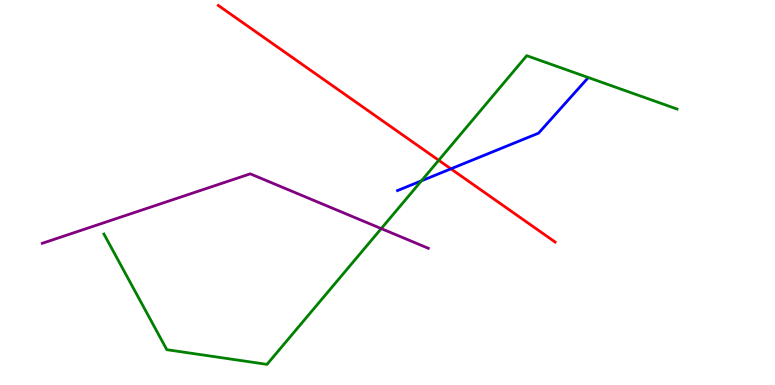[{'lines': ['blue', 'red'], 'intersections': [{'x': 5.82, 'y': 5.61}]}, {'lines': ['green', 'red'], 'intersections': [{'x': 5.66, 'y': 5.84}]}, {'lines': ['purple', 'red'], 'intersections': []}, {'lines': ['blue', 'green'], 'intersections': [{'x': 5.44, 'y': 5.3}]}, {'lines': ['blue', 'purple'], 'intersections': []}, {'lines': ['green', 'purple'], 'intersections': [{'x': 4.92, 'y': 4.06}]}]